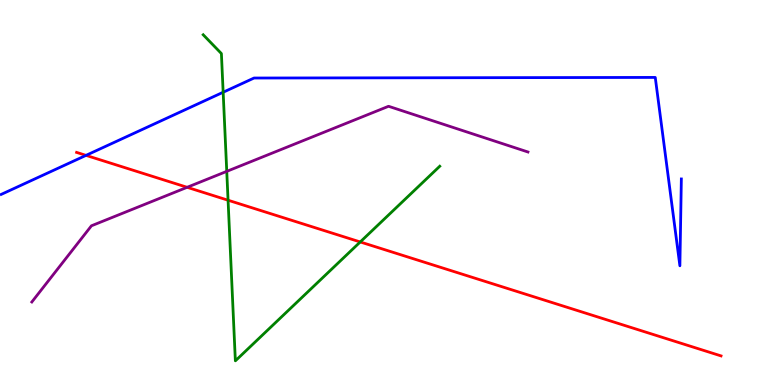[{'lines': ['blue', 'red'], 'intersections': [{'x': 1.11, 'y': 5.96}]}, {'lines': ['green', 'red'], 'intersections': [{'x': 2.94, 'y': 4.8}, {'x': 4.65, 'y': 3.72}]}, {'lines': ['purple', 'red'], 'intersections': [{'x': 2.41, 'y': 5.14}]}, {'lines': ['blue', 'green'], 'intersections': [{'x': 2.88, 'y': 7.6}]}, {'lines': ['blue', 'purple'], 'intersections': []}, {'lines': ['green', 'purple'], 'intersections': [{'x': 2.93, 'y': 5.55}]}]